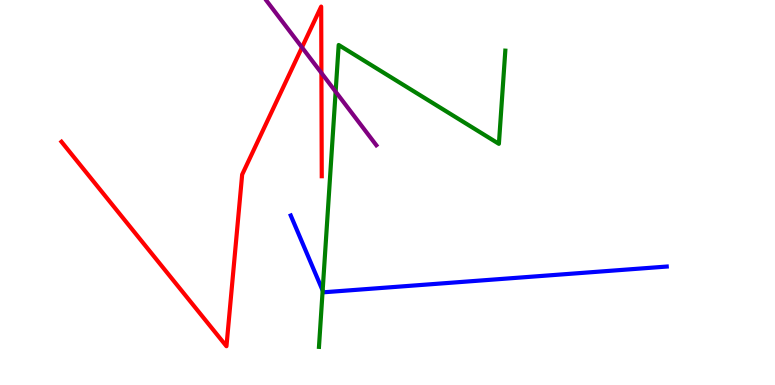[{'lines': ['blue', 'red'], 'intersections': []}, {'lines': ['green', 'red'], 'intersections': []}, {'lines': ['purple', 'red'], 'intersections': [{'x': 3.9, 'y': 8.77}, {'x': 4.15, 'y': 8.11}]}, {'lines': ['blue', 'green'], 'intersections': [{'x': 4.16, 'y': 2.45}]}, {'lines': ['blue', 'purple'], 'intersections': []}, {'lines': ['green', 'purple'], 'intersections': [{'x': 4.33, 'y': 7.62}]}]